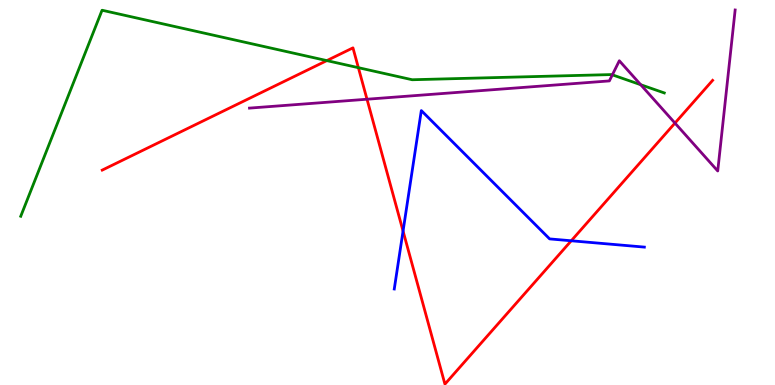[{'lines': ['blue', 'red'], 'intersections': [{'x': 5.2, 'y': 4.0}, {'x': 7.37, 'y': 3.75}]}, {'lines': ['green', 'red'], 'intersections': [{'x': 4.22, 'y': 8.43}, {'x': 4.62, 'y': 8.24}]}, {'lines': ['purple', 'red'], 'intersections': [{'x': 4.74, 'y': 7.42}, {'x': 8.71, 'y': 6.8}]}, {'lines': ['blue', 'green'], 'intersections': []}, {'lines': ['blue', 'purple'], 'intersections': []}, {'lines': ['green', 'purple'], 'intersections': [{'x': 7.9, 'y': 8.06}, {'x': 8.27, 'y': 7.8}]}]